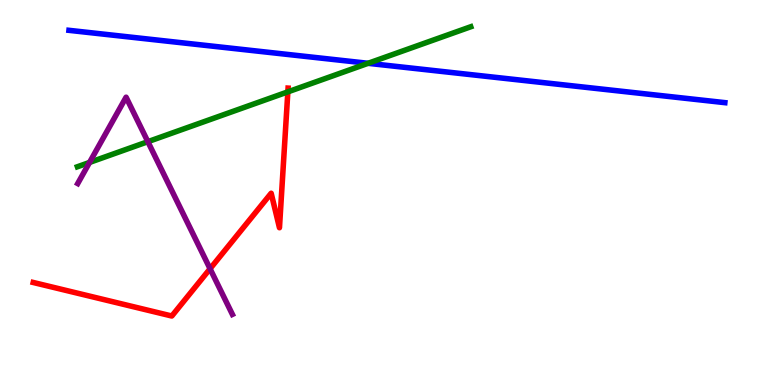[{'lines': ['blue', 'red'], 'intersections': []}, {'lines': ['green', 'red'], 'intersections': [{'x': 3.71, 'y': 7.61}]}, {'lines': ['purple', 'red'], 'intersections': [{'x': 2.71, 'y': 3.02}]}, {'lines': ['blue', 'green'], 'intersections': [{'x': 4.75, 'y': 8.36}]}, {'lines': ['blue', 'purple'], 'intersections': []}, {'lines': ['green', 'purple'], 'intersections': [{'x': 1.16, 'y': 5.78}, {'x': 1.91, 'y': 6.32}]}]